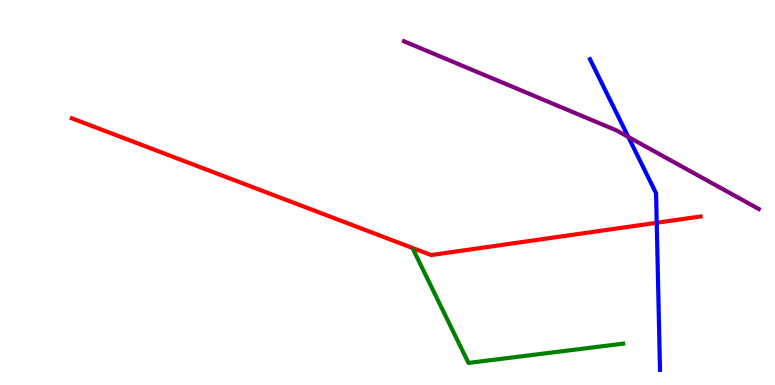[{'lines': ['blue', 'red'], 'intersections': [{'x': 8.47, 'y': 4.21}]}, {'lines': ['green', 'red'], 'intersections': []}, {'lines': ['purple', 'red'], 'intersections': []}, {'lines': ['blue', 'green'], 'intersections': []}, {'lines': ['blue', 'purple'], 'intersections': [{'x': 8.11, 'y': 6.44}]}, {'lines': ['green', 'purple'], 'intersections': []}]